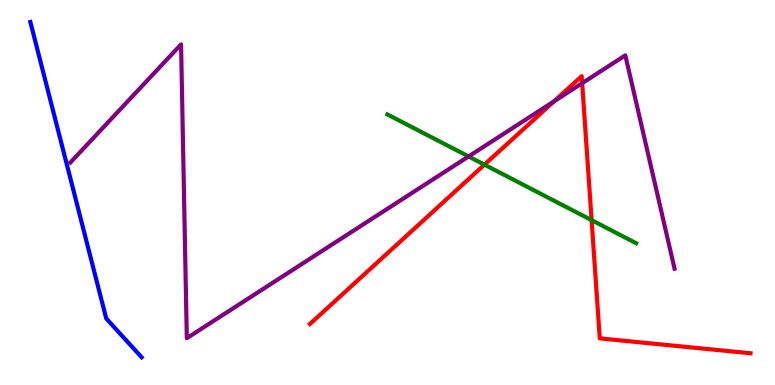[{'lines': ['blue', 'red'], 'intersections': []}, {'lines': ['green', 'red'], 'intersections': [{'x': 6.25, 'y': 5.72}, {'x': 7.63, 'y': 4.28}]}, {'lines': ['purple', 'red'], 'intersections': [{'x': 7.15, 'y': 7.37}, {'x': 7.51, 'y': 7.84}]}, {'lines': ['blue', 'green'], 'intersections': []}, {'lines': ['blue', 'purple'], 'intersections': []}, {'lines': ['green', 'purple'], 'intersections': [{'x': 6.05, 'y': 5.94}]}]